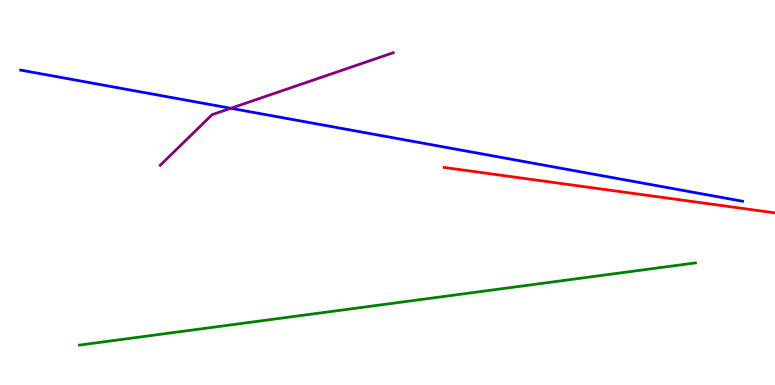[{'lines': ['blue', 'red'], 'intersections': []}, {'lines': ['green', 'red'], 'intersections': []}, {'lines': ['purple', 'red'], 'intersections': []}, {'lines': ['blue', 'green'], 'intersections': []}, {'lines': ['blue', 'purple'], 'intersections': [{'x': 2.98, 'y': 7.19}]}, {'lines': ['green', 'purple'], 'intersections': []}]